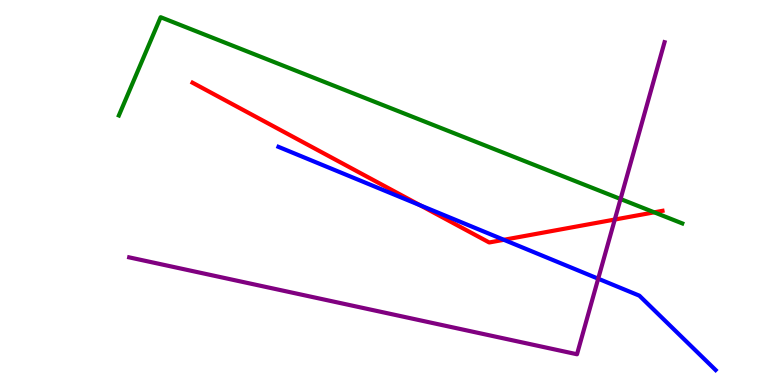[{'lines': ['blue', 'red'], 'intersections': [{'x': 5.42, 'y': 4.67}, {'x': 6.5, 'y': 3.77}]}, {'lines': ['green', 'red'], 'intersections': [{'x': 8.44, 'y': 4.49}]}, {'lines': ['purple', 'red'], 'intersections': [{'x': 7.93, 'y': 4.3}]}, {'lines': ['blue', 'green'], 'intersections': []}, {'lines': ['blue', 'purple'], 'intersections': [{'x': 7.72, 'y': 2.76}]}, {'lines': ['green', 'purple'], 'intersections': [{'x': 8.01, 'y': 4.83}]}]